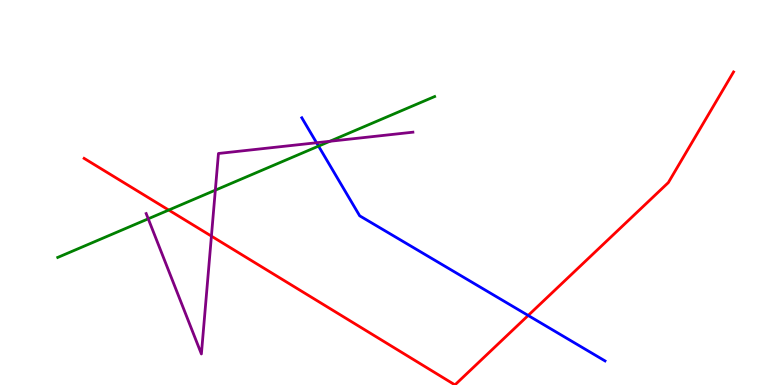[{'lines': ['blue', 'red'], 'intersections': [{'x': 6.82, 'y': 1.81}]}, {'lines': ['green', 'red'], 'intersections': [{'x': 2.18, 'y': 4.54}]}, {'lines': ['purple', 'red'], 'intersections': [{'x': 2.73, 'y': 3.87}]}, {'lines': ['blue', 'green'], 'intersections': [{'x': 4.11, 'y': 6.2}]}, {'lines': ['blue', 'purple'], 'intersections': [{'x': 4.08, 'y': 6.29}]}, {'lines': ['green', 'purple'], 'intersections': [{'x': 1.91, 'y': 4.32}, {'x': 2.78, 'y': 5.06}, {'x': 4.26, 'y': 6.33}]}]